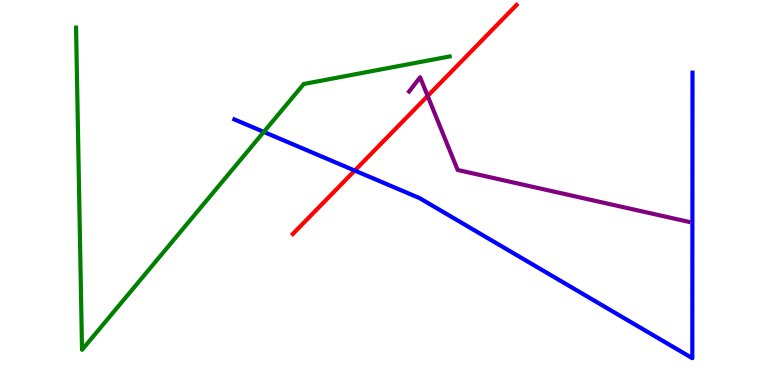[{'lines': ['blue', 'red'], 'intersections': [{'x': 4.58, 'y': 5.57}]}, {'lines': ['green', 'red'], 'intersections': []}, {'lines': ['purple', 'red'], 'intersections': [{'x': 5.52, 'y': 7.51}]}, {'lines': ['blue', 'green'], 'intersections': [{'x': 3.4, 'y': 6.57}]}, {'lines': ['blue', 'purple'], 'intersections': []}, {'lines': ['green', 'purple'], 'intersections': []}]